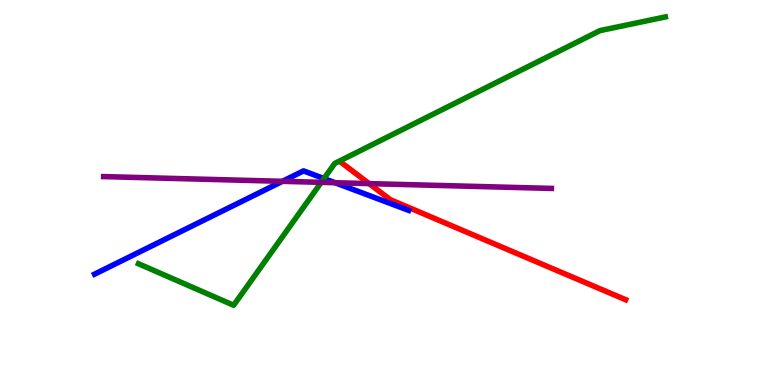[{'lines': ['blue', 'red'], 'intersections': []}, {'lines': ['green', 'red'], 'intersections': []}, {'lines': ['purple', 'red'], 'intersections': [{'x': 4.76, 'y': 5.23}]}, {'lines': ['blue', 'green'], 'intersections': [{'x': 4.18, 'y': 5.36}]}, {'lines': ['blue', 'purple'], 'intersections': [{'x': 3.64, 'y': 5.29}, {'x': 4.32, 'y': 5.25}]}, {'lines': ['green', 'purple'], 'intersections': [{'x': 4.15, 'y': 5.26}]}]